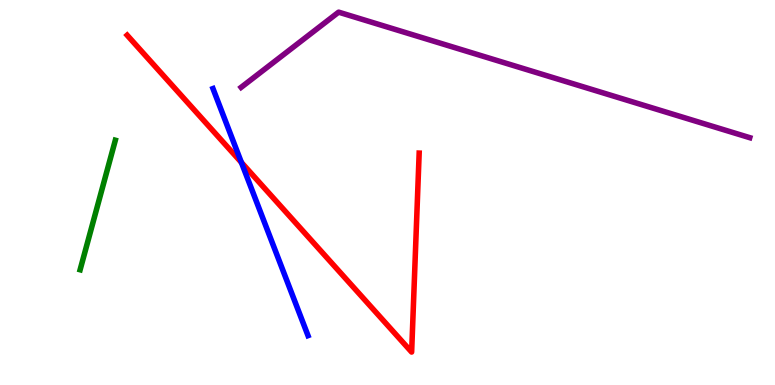[{'lines': ['blue', 'red'], 'intersections': [{'x': 3.11, 'y': 5.78}]}, {'lines': ['green', 'red'], 'intersections': []}, {'lines': ['purple', 'red'], 'intersections': []}, {'lines': ['blue', 'green'], 'intersections': []}, {'lines': ['blue', 'purple'], 'intersections': []}, {'lines': ['green', 'purple'], 'intersections': []}]